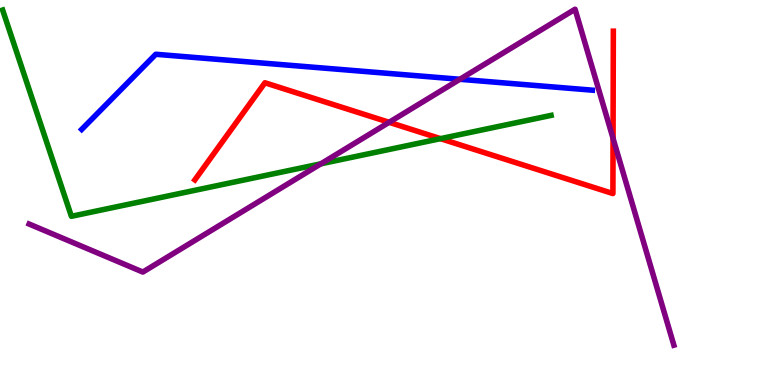[{'lines': ['blue', 'red'], 'intersections': []}, {'lines': ['green', 'red'], 'intersections': [{'x': 5.68, 'y': 6.4}]}, {'lines': ['purple', 'red'], 'intersections': [{'x': 5.02, 'y': 6.82}, {'x': 7.91, 'y': 6.4}]}, {'lines': ['blue', 'green'], 'intersections': []}, {'lines': ['blue', 'purple'], 'intersections': [{'x': 5.93, 'y': 7.94}]}, {'lines': ['green', 'purple'], 'intersections': [{'x': 4.14, 'y': 5.74}]}]